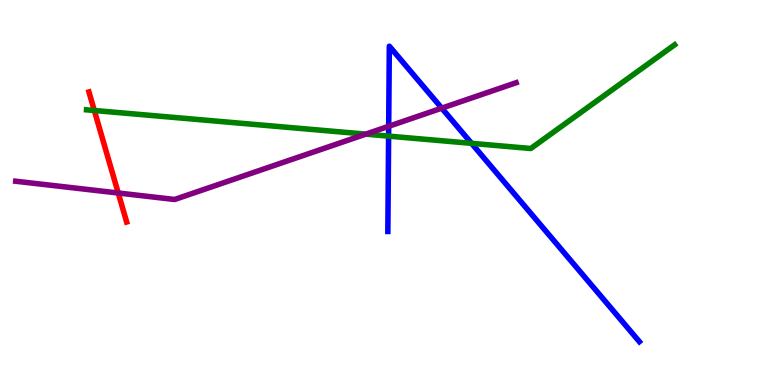[{'lines': ['blue', 'red'], 'intersections': []}, {'lines': ['green', 'red'], 'intersections': [{'x': 1.22, 'y': 7.13}]}, {'lines': ['purple', 'red'], 'intersections': [{'x': 1.53, 'y': 4.99}]}, {'lines': ['blue', 'green'], 'intersections': [{'x': 5.01, 'y': 6.46}, {'x': 6.08, 'y': 6.28}]}, {'lines': ['blue', 'purple'], 'intersections': [{'x': 5.02, 'y': 6.72}, {'x': 5.7, 'y': 7.19}]}, {'lines': ['green', 'purple'], 'intersections': [{'x': 4.72, 'y': 6.52}]}]